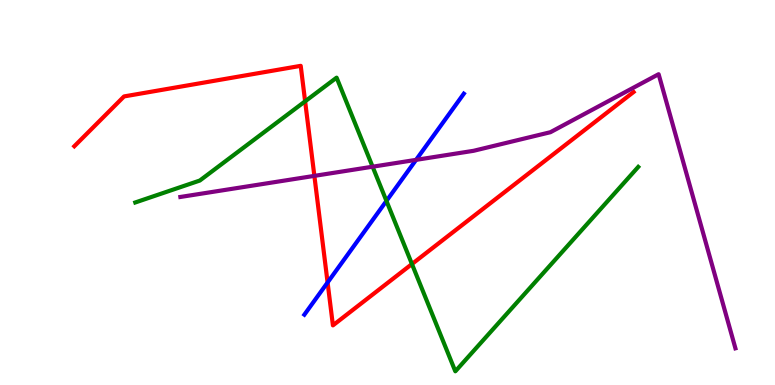[{'lines': ['blue', 'red'], 'intersections': [{'x': 4.23, 'y': 2.66}]}, {'lines': ['green', 'red'], 'intersections': [{'x': 3.94, 'y': 7.37}, {'x': 5.32, 'y': 3.14}]}, {'lines': ['purple', 'red'], 'intersections': [{'x': 4.06, 'y': 5.43}]}, {'lines': ['blue', 'green'], 'intersections': [{'x': 4.99, 'y': 4.78}]}, {'lines': ['blue', 'purple'], 'intersections': [{'x': 5.37, 'y': 5.85}]}, {'lines': ['green', 'purple'], 'intersections': [{'x': 4.81, 'y': 5.67}]}]